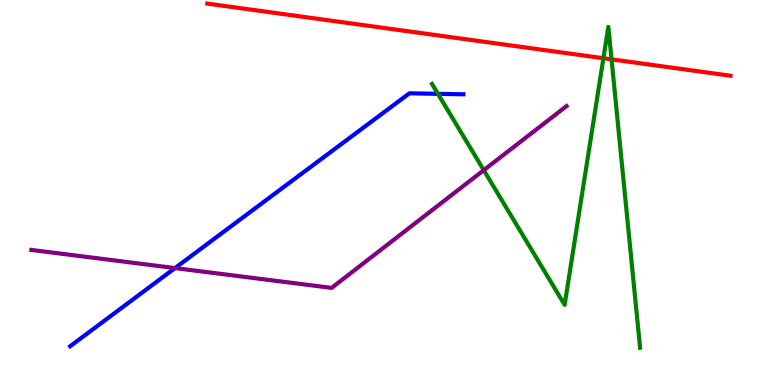[{'lines': ['blue', 'red'], 'intersections': []}, {'lines': ['green', 'red'], 'intersections': [{'x': 7.79, 'y': 8.49}, {'x': 7.89, 'y': 8.46}]}, {'lines': ['purple', 'red'], 'intersections': []}, {'lines': ['blue', 'green'], 'intersections': [{'x': 5.65, 'y': 7.56}]}, {'lines': ['blue', 'purple'], 'intersections': [{'x': 2.26, 'y': 3.04}]}, {'lines': ['green', 'purple'], 'intersections': [{'x': 6.24, 'y': 5.58}]}]